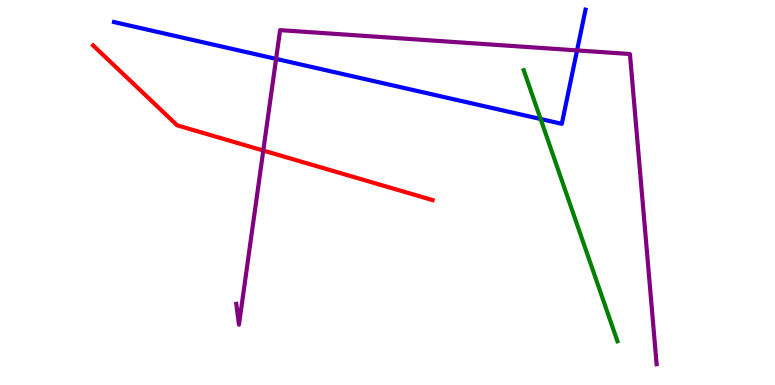[{'lines': ['blue', 'red'], 'intersections': []}, {'lines': ['green', 'red'], 'intersections': []}, {'lines': ['purple', 'red'], 'intersections': [{'x': 3.4, 'y': 6.09}]}, {'lines': ['blue', 'green'], 'intersections': [{'x': 6.98, 'y': 6.91}]}, {'lines': ['blue', 'purple'], 'intersections': [{'x': 3.56, 'y': 8.47}, {'x': 7.45, 'y': 8.69}]}, {'lines': ['green', 'purple'], 'intersections': []}]